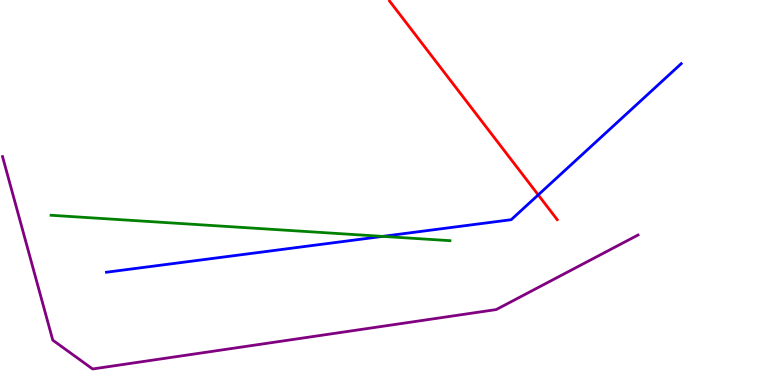[{'lines': ['blue', 'red'], 'intersections': [{'x': 6.94, 'y': 4.94}]}, {'lines': ['green', 'red'], 'intersections': []}, {'lines': ['purple', 'red'], 'intersections': []}, {'lines': ['blue', 'green'], 'intersections': [{'x': 4.94, 'y': 3.86}]}, {'lines': ['blue', 'purple'], 'intersections': []}, {'lines': ['green', 'purple'], 'intersections': []}]